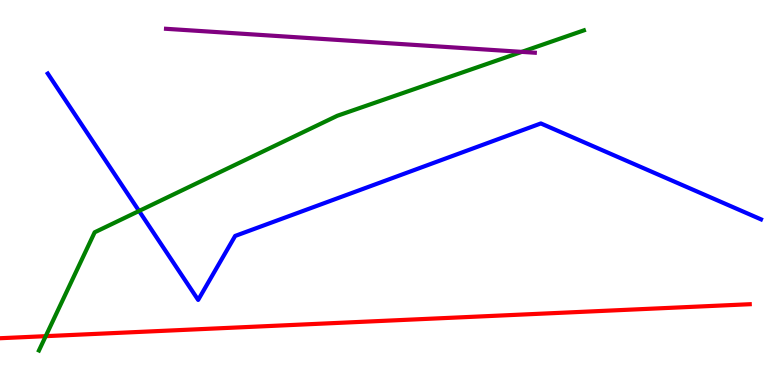[{'lines': ['blue', 'red'], 'intersections': []}, {'lines': ['green', 'red'], 'intersections': [{'x': 0.59, 'y': 1.27}]}, {'lines': ['purple', 'red'], 'intersections': []}, {'lines': ['blue', 'green'], 'intersections': [{'x': 1.79, 'y': 4.52}]}, {'lines': ['blue', 'purple'], 'intersections': []}, {'lines': ['green', 'purple'], 'intersections': [{'x': 6.73, 'y': 8.65}]}]